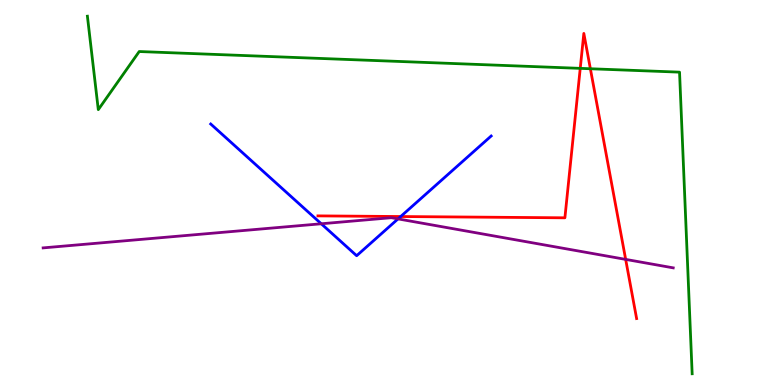[{'lines': ['blue', 'red'], 'intersections': [{'x': 5.17, 'y': 4.38}]}, {'lines': ['green', 'red'], 'intersections': [{'x': 7.49, 'y': 8.22}, {'x': 7.62, 'y': 8.21}]}, {'lines': ['purple', 'red'], 'intersections': [{'x': 8.07, 'y': 3.26}]}, {'lines': ['blue', 'green'], 'intersections': []}, {'lines': ['blue', 'purple'], 'intersections': [{'x': 4.15, 'y': 4.19}, {'x': 5.14, 'y': 4.31}]}, {'lines': ['green', 'purple'], 'intersections': []}]